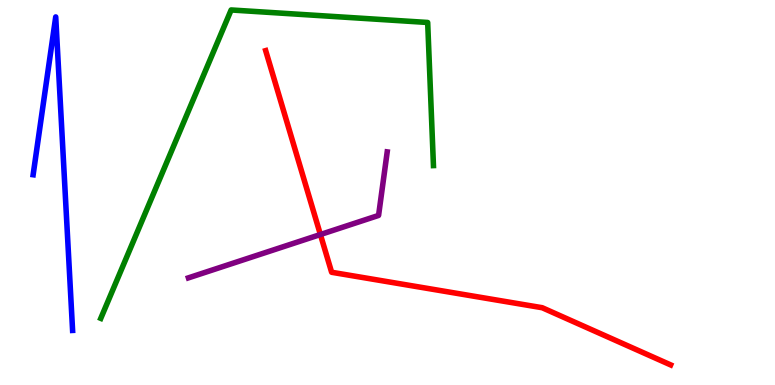[{'lines': ['blue', 'red'], 'intersections': []}, {'lines': ['green', 'red'], 'intersections': []}, {'lines': ['purple', 'red'], 'intersections': [{'x': 4.13, 'y': 3.91}]}, {'lines': ['blue', 'green'], 'intersections': []}, {'lines': ['blue', 'purple'], 'intersections': []}, {'lines': ['green', 'purple'], 'intersections': []}]